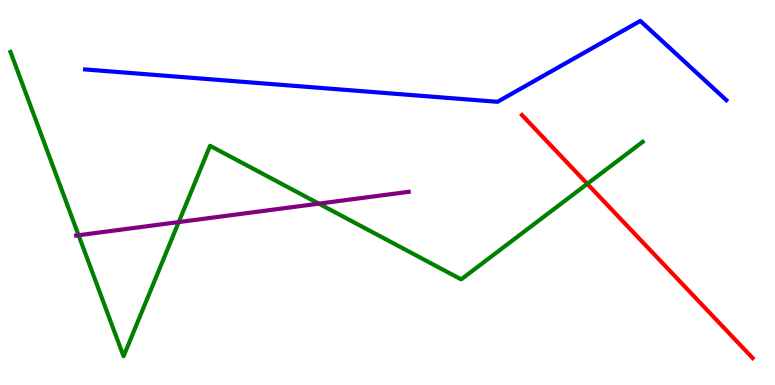[{'lines': ['blue', 'red'], 'intersections': []}, {'lines': ['green', 'red'], 'intersections': [{'x': 7.58, 'y': 5.23}]}, {'lines': ['purple', 'red'], 'intersections': []}, {'lines': ['blue', 'green'], 'intersections': []}, {'lines': ['blue', 'purple'], 'intersections': []}, {'lines': ['green', 'purple'], 'intersections': [{'x': 1.01, 'y': 3.89}, {'x': 2.31, 'y': 4.23}, {'x': 4.11, 'y': 4.71}]}]